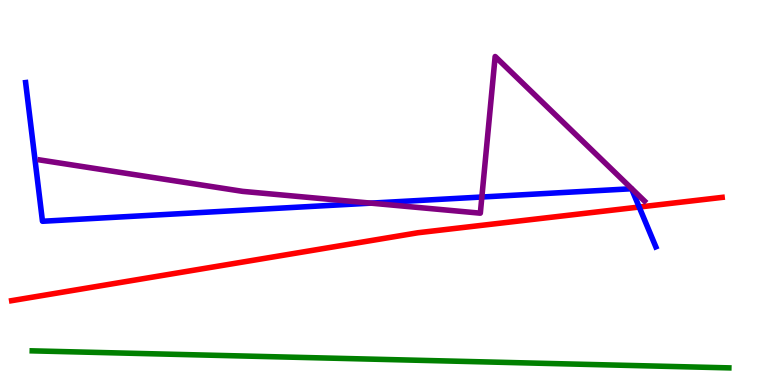[{'lines': ['blue', 'red'], 'intersections': [{'x': 8.25, 'y': 4.62}]}, {'lines': ['green', 'red'], 'intersections': []}, {'lines': ['purple', 'red'], 'intersections': []}, {'lines': ['blue', 'green'], 'intersections': []}, {'lines': ['blue', 'purple'], 'intersections': [{'x': 4.79, 'y': 4.72}, {'x': 6.22, 'y': 4.88}]}, {'lines': ['green', 'purple'], 'intersections': []}]